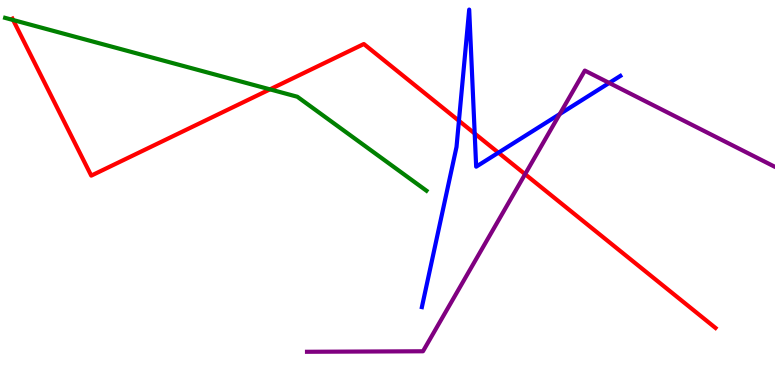[{'lines': ['blue', 'red'], 'intersections': [{'x': 5.92, 'y': 6.86}, {'x': 6.13, 'y': 6.53}, {'x': 6.43, 'y': 6.03}]}, {'lines': ['green', 'red'], 'intersections': [{'x': 0.169, 'y': 9.48}, {'x': 3.48, 'y': 7.68}]}, {'lines': ['purple', 'red'], 'intersections': [{'x': 6.78, 'y': 5.48}]}, {'lines': ['blue', 'green'], 'intersections': []}, {'lines': ['blue', 'purple'], 'intersections': [{'x': 7.22, 'y': 7.04}, {'x': 7.86, 'y': 7.85}]}, {'lines': ['green', 'purple'], 'intersections': []}]